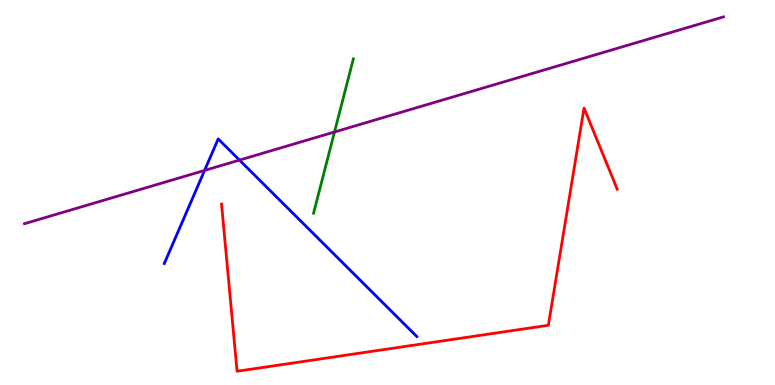[{'lines': ['blue', 'red'], 'intersections': []}, {'lines': ['green', 'red'], 'intersections': []}, {'lines': ['purple', 'red'], 'intersections': []}, {'lines': ['blue', 'green'], 'intersections': []}, {'lines': ['blue', 'purple'], 'intersections': [{'x': 2.64, 'y': 5.57}, {'x': 3.09, 'y': 5.84}]}, {'lines': ['green', 'purple'], 'intersections': [{'x': 4.32, 'y': 6.57}]}]